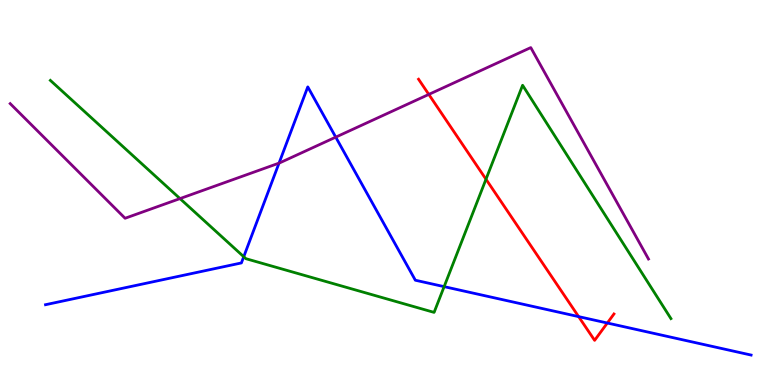[{'lines': ['blue', 'red'], 'intersections': [{'x': 7.47, 'y': 1.78}, {'x': 7.84, 'y': 1.61}]}, {'lines': ['green', 'red'], 'intersections': [{'x': 6.27, 'y': 5.34}]}, {'lines': ['purple', 'red'], 'intersections': [{'x': 5.53, 'y': 7.55}]}, {'lines': ['blue', 'green'], 'intersections': [{'x': 3.15, 'y': 3.33}, {'x': 5.73, 'y': 2.55}]}, {'lines': ['blue', 'purple'], 'intersections': [{'x': 3.6, 'y': 5.76}, {'x': 4.33, 'y': 6.44}]}, {'lines': ['green', 'purple'], 'intersections': [{'x': 2.32, 'y': 4.84}]}]